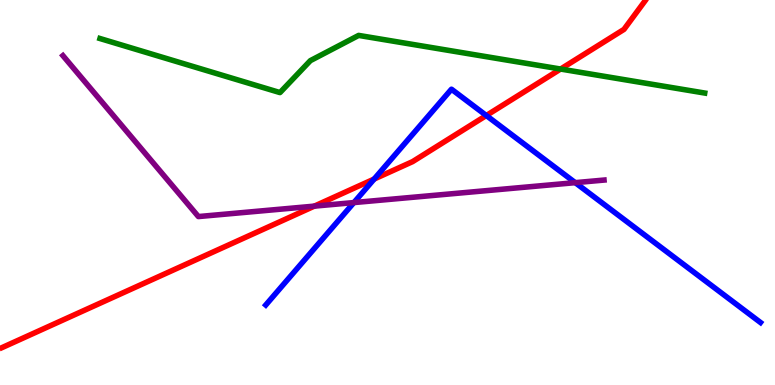[{'lines': ['blue', 'red'], 'intersections': [{'x': 4.83, 'y': 5.35}, {'x': 6.27, 'y': 7.0}]}, {'lines': ['green', 'red'], 'intersections': [{'x': 7.23, 'y': 8.21}]}, {'lines': ['purple', 'red'], 'intersections': [{'x': 4.06, 'y': 4.65}]}, {'lines': ['blue', 'green'], 'intersections': []}, {'lines': ['blue', 'purple'], 'intersections': [{'x': 4.57, 'y': 4.74}, {'x': 7.42, 'y': 5.26}]}, {'lines': ['green', 'purple'], 'intersections': []}]